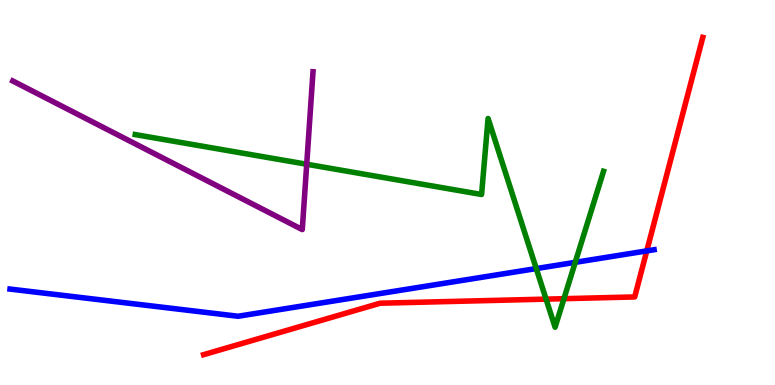[{'lines': ['blue', 'red'], 'intersections': [{'x': 8.35, 'y': 3.48}]}, {'lines': ['green', 'red'], 'intersections': [{'x': 7.05, 'y': 2.23}, {'x': 7.28, 'y': 2.24}]}, {'lines': ['purple', 'red'], 'intersections': []}, {'lines': ['blue', 'green'], 'intersections': [{'x': 6.92, 'y': 3.02}, {'x': 7.42, 'y': 3.19}]}, {'lines': ['blue', 'purple'], 'intersections': []}, {'lines': ['green', 'purple'], 'intersections': [{'x': 3.96, 'y': 5.73}]}]